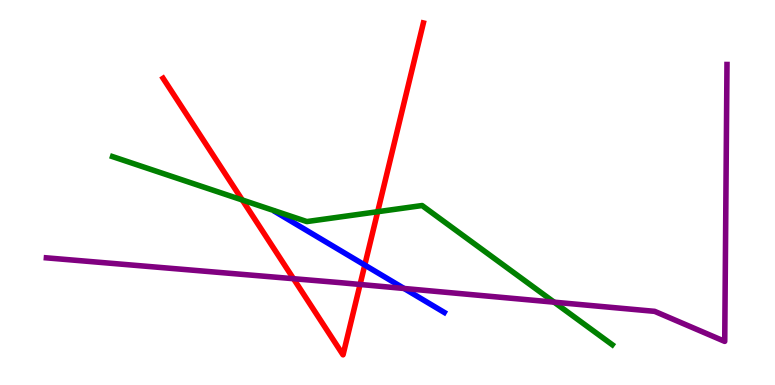[{'lines': ['blue', 'red'], 'intersections': [{'x': 4.71, 'y': 3.12}]}, {'lines': ['green', 'red'], 'intersections': [{'x': 3.13, 'y': 4.81}, {'x': 4.87, 'y': 4.5}]}, {'lines': ['purple', 'red'], 'intersections': [{'x': 3.79, 'y': 2.76}, {'x': 4.65, 'y': 2.61}]}, {'lines': ['blue', 'green'], 'intersections': []}, {'lines': ['blue', 'purple'], 'intersections': [{'x': 5.21, 'y': 2.51}]}, {'lines': ['green', 'purple'], 'intersections': [{'x': 7.15, 'y': 2.15}]}]